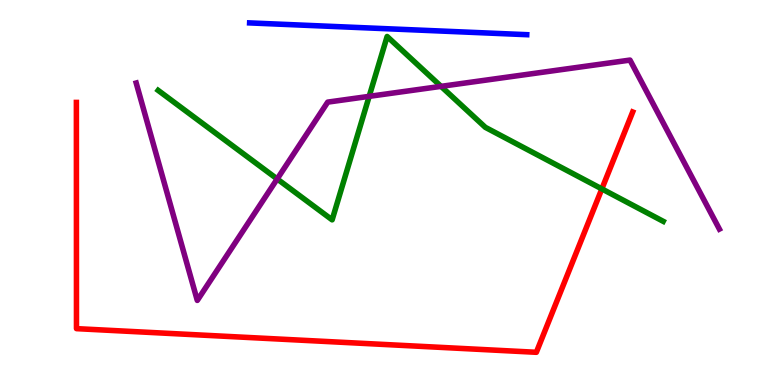[{'lines': ['blue', 'red'], 'intersections': []}, {'lines': ['green', 'red'], 'intersections': [{'x': 7.77, 'y': 5.09}]}, {'lines': ['purple', 'red'], 'intersections': []}, {'lines': ['blue', 'green'], 'intersections': []}, {'lines': ['blue', 'purple'], 'intersections': []}, {'lines': ['green', 'purple'], 'intersections': [{'x': 3.58, 'y': 5.35}, {'x': 4.76, 'y': 7.5}, {'x': 5.69, 'y': 7.76}]}]